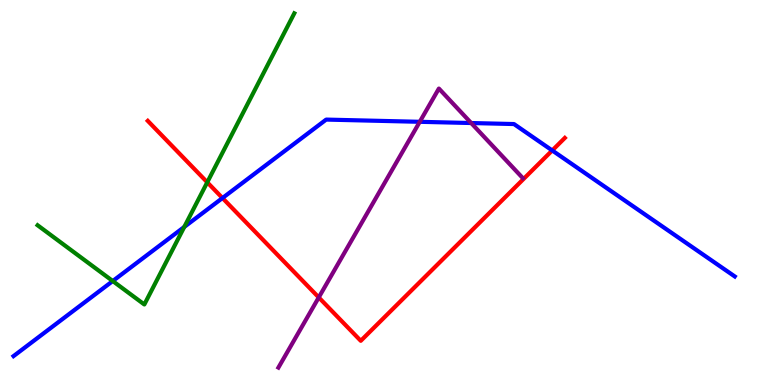[{'lines': ['blue', 'red'], 'intersections': [{'x': 2.87, 'y': 4.86}, {'x': 7.13, 'y': 6.09}]}, {'lines': ['green', 'red'], 'intersections': [{'x': 2.67, 'y': 5.26}]}, {'lines': ['purple', 'red'], 'intersections': [{'x': 4.11, 'y': 2.27}]}, {'lines': ['blue', 'green'], 'intersections': [{'x': 1.45, 'y': 2.7}, {'x': 2.38, 'y': 4.11}]}, {'lines': ['blue', 'purple'], 'intersections': [{'x': 5.42, 'y': 6.84}, {'x': 6.08, 'y': 6.8}]}, {'lines': ['green', 'purple'], 'intersections': []}]